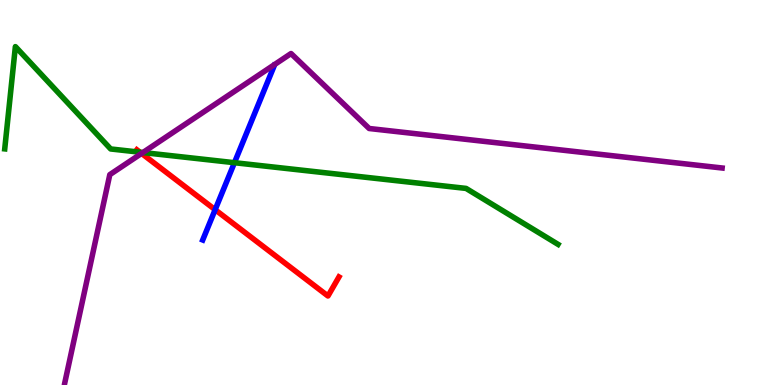[{'lines': ['blue', 'red'], 'intersections': [{'x': 2.78, 'y': 4.55}]}, {'lines': ['green', 'red'], 'intersections': [{'x': 1.81, 'y': 6.05}]}, {'lines': ['purple', 'red'], 'intersections': [{'x': 1.83, 'y': 6.02}]}, {'lines': ['blue', 'green'], 'intersections': [{'x': 3.02, 'y': 5.77}]}, {'lines': ['blue', 'purple'], 'intersections': []}, {'lines': ['green', 'purple'], 'intersections': [{'x': 1.84, 'y': 6.04}]}]